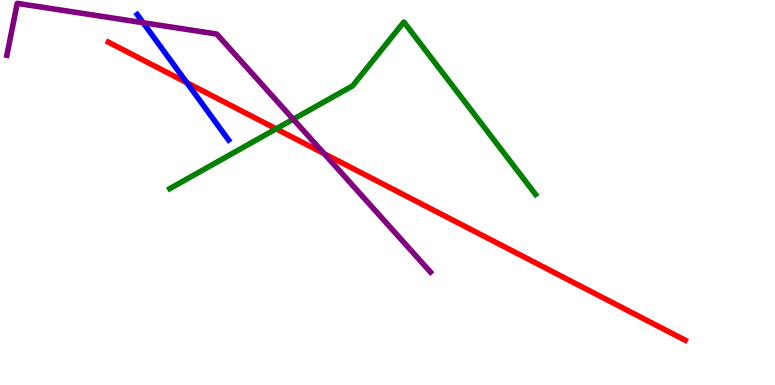[{'lines': ['blue', 'red'], 'intersections': [{'x': 2.41, 'y': 7.85}]}, {'lines': ['green', 'red'], 'intersections': [{'x': 3.56, 'y': 6.65}]}, {'lines': ['purple', 'red'], 'intersections': [{'x': 4.18, 'y': 6.01}]}, {'lines': ['blue', 'green'], 'intersections': []}, {'lines': ['blue', 'purple'], 'intersections': [{'x': 1.85, 'y': 9.41}]}, {'lines': ['green', 'purple'], 'intersections': [{'x': 3.78, 'y': 6.9}]}]